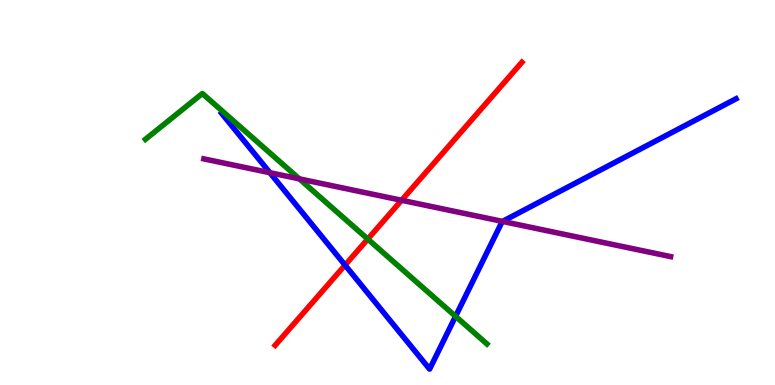[{'lines': ['blue', 'red'], 'intersections': [{'x': 4.45, 'y': 3.11}]}, {'lines': ['green', 'red'], 'intersections': [{'x': 4.75, 'y': 3.79}]}, {'lines': ['purple', 'red'], 'intersections': [{'x': 5.18, 'y': 4.8}]}, {'lines': ['blue', 'green'], 'intersections': [{'x': 5.88, 'y': 1.78}]}, {'lines': ['blue', 'purple'], 'intersections': [{'x': 3.48, 'y': 5.51}, {'x': 6.48, 'y': 4.25}]}, {'lines': ['green', 'purple'], 'intersections': [{'x': 3.86, 'y': 5.35}]}]